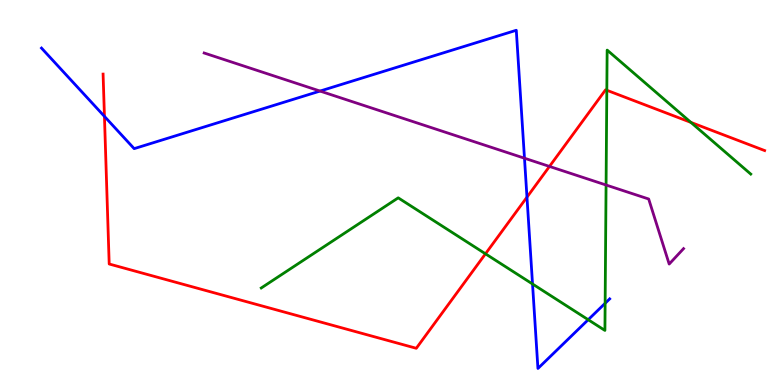[{'lines': ['blue', 'red'], 'intersections': [{'x': 1.35, 'y': 6.98}, {'x': 6.8, 'y': 4.88}]}, {'lines': ['green', 'red'], 'intersections': [{'x': 6.26, 'y': 3.41}, {'x': 7.83, 'y': 7.66}, {'x': 8.91, 'y': 6.82}]}, {'lines': ['purple', 'red'], 'intersections': [{'x': 7.09, 'y': 5.68}]}, {'lines': ['blue', 'green'], 'intersections': [{'x': 6.87, 'y': 2.62}, {'x': 7.59, 'y': 1.7}, {'x': 7.81, 'y': 2.12}]}, {'lines': ['blue', 'purple'], 'intersections': [{'x': 4.13, 'y': 7.63}, {'x': 6.77, 'y': 5.89}]}, {'lines': ['green', 'purple'], 'intersections': [{'x': 7.82, 'y': 5.19}]}]